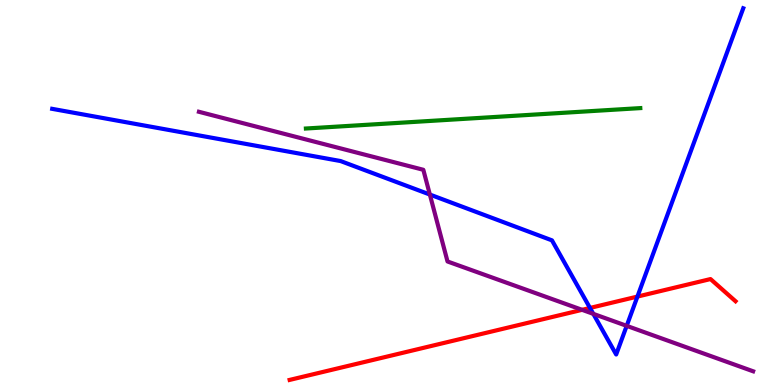[{'lines': ['blue', 'red'], 'intersections': [{'x': 7.61, 'y': 2.0}, {'x': 8.22, 'y': 2.3}]}, {'lines': ['green', 'red'], 'intersections': []}, {'lines': ['purple', 'red'], 'intersections': [{'x': 7.51, 'y': 1.95}]}, {'lines': ['blue', 'green'], 'intersections': []}, {'lines': ['blue', 'purple'], 'intersections': [{'x': 5.55, 'y': 4.95}, {'x': 7.66, 'y': 1.85}, {'x': 8.09, 'y': 1.54}]}, {'lines': ['green', 'purple'], 'intersections': []}]